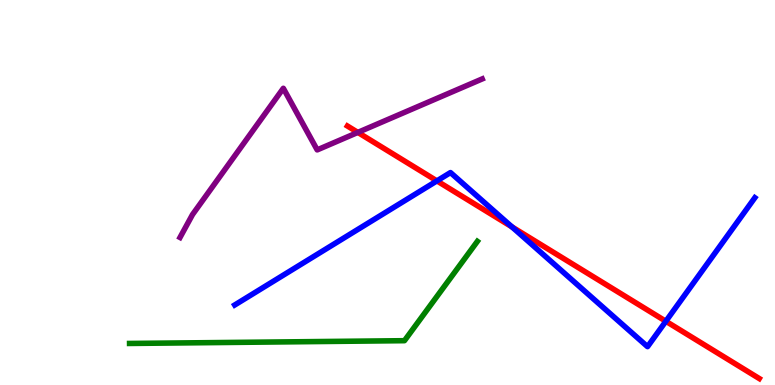[{'lines': ['blue', 'red'], 'intersections': [{'x': 5.64, 'y': 5.3}, {'x': 6.61, 'y': 4.11}, {'x': 8.59, 'y': 1.66}]}, {'lines': ['green', 'red'], 'intersections': []}, {'lines': ['purple', 'red'], 'intersections': [{'x': 4.62, 'y': 6.56}]}, {'lines': ['blue', 'green'], 'intersections': []}, {'lines': ['blue', 'purple'], 'intersections': []}, {'lines': ['green', 'purple'], 'intersections': []}]